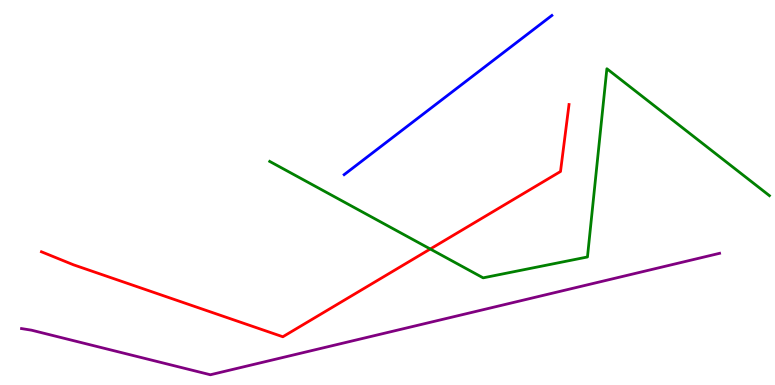[{'lines': ['blue', 'red'], 'intersections': []}, {'lines': ['green', 'red'], 'intersections': [{'x': 5.55, 'y': 3.53}]}, {'lines': ['purple', 'red'], 'intersections': []}, {'lines': ['blue', 'green'], 'intersections': []}, {'lines': ['blue', 'purple'], 'intersections': []}, {'lines': ['green', 'purple'], 'intersections': []}]